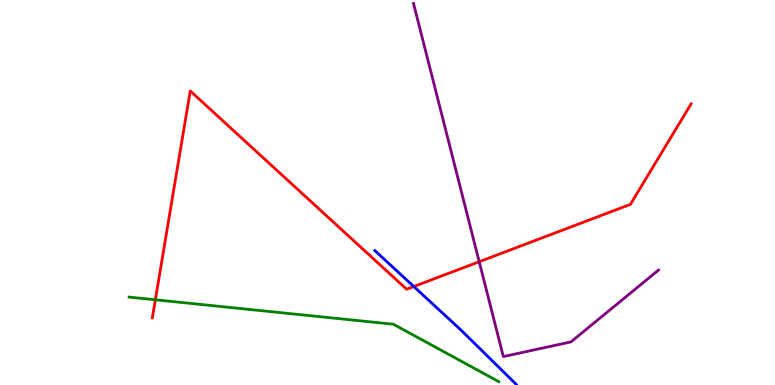[{'lines': ['blue', 'red'], 'intersections': [{'x': 5.34, 'y': 2.56}]}, {'lines': ['green', 'red'], 'intersections': [{'x': 2.0, 'y': 2.21}]}, {'lines': ['purple', 'red'], 'intersections': [{'x': 6.18, 'y': 3.2}]}, {'lines': ['blue', 'green'], 'intersections': []}, {'lines': ['blue', 'purple'], 'intersections': []}, {'lines': ['green', 'purple'], 'intersections': []}]